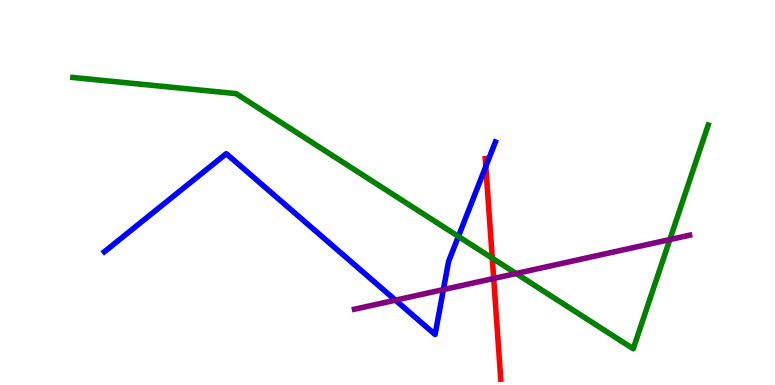[{'lines': ['blue', 'red'], 'intersections': [{'x': 6.27, 'y': 5.68}]}, {'lines': ['green', 'red'], 'intersections': [{'x': 6.35, 'y': 3.29}]}, {'lines': ['purple', 'red'], 'intersections': [{'x': 6.37, 'y': 2.77}]}, {'lines': ['blue', 'green'], 'intersections': [{'x': 5.91, 'y': 3.86}]}, {'lines': ['blue', 'purple'], 'intersections': [{'x': 5.1, 'y': 2.2}, {'x': 5.72, 'y': 2.48}]}, {'lines': ['green', 'purple'], 'intersections': [{'x': 6.66, 'y': 2.9}, {'x': 8.64, 'y': 3.78}]}]